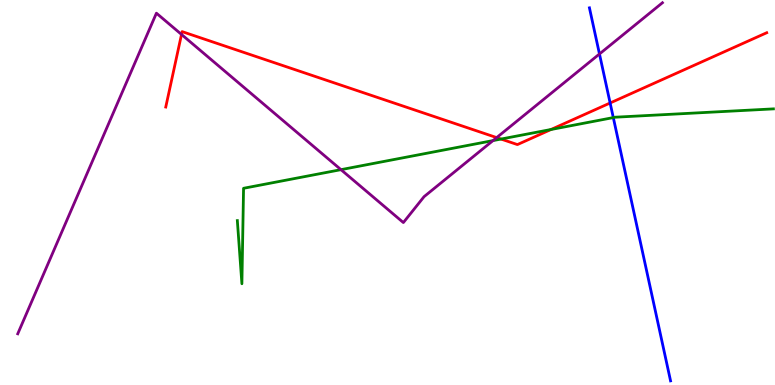[{'lines': ['blue', 'red'], 'intersections': [{'x': 7.87, 'y': 7.33}]}, {'lines': ['green', 'red'], 'intersections': [{'x': 6.46, 'y': 6.39}, {'x': 7.11, 'y': 6.64}]}, {'lines': ['purple', 'red'], 'intersections': [{'x': 2.34, 'y': 9.1}, {'x': 6.41, 'y': 6.43}]}, {'lines': ['blue', 'green'], 'intersections': [{'x': 7.91, 'y': 6.95}]}, {'lines': ['blue', 'purple'], 'intersections': [{'x': 7.74, 'y': 8.6}]}, {'lines': ['green', 'purple'], 'intersections': [{'x': 4.4, 'y': 5.59}, {'x': 6.36, 'y': 6.35}]}]